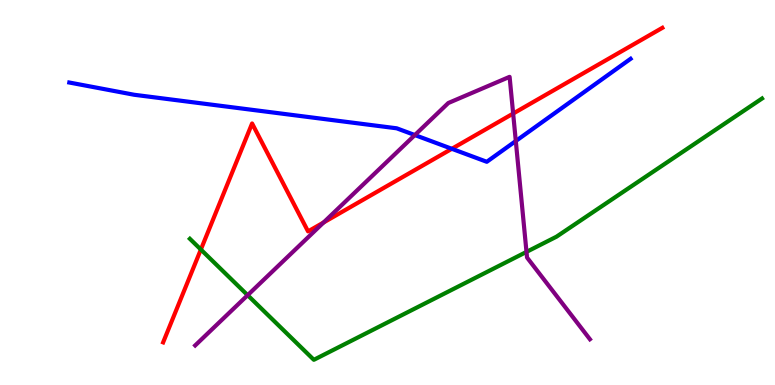[{'lines': ['blue', 'red'], 'intersections': [{'x': 5.83, 'y': 6.14}]}, {'lines': ['green', 'red'], 'intersections': [{'x': 2.59, 'y': 3.52}]}, {'lines': ['purple', 'red'], 'intersections': [{'x': 4.17, 'y': 4.22}, {'x': 6.62, 'y': 7.05}]}, {'lines': ['blue', 'green'], 'intersections': []}, {'lines': ['blue', 'purple'], 'intersections': [{'x': 5.35, 'y': 6.49}, {'x': 6.66, 'y': 6.34}]}, {'lines': ['green', 'purple'], 'intersections': [{'x': 3.2, 'y': 2.33}, {'x': 6.79, 'y': 3.46}]}]